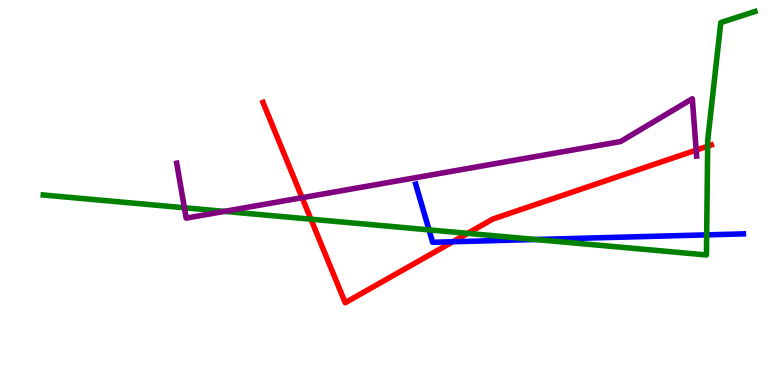[{'lines': ['blue', 'red'], 'intersections': [{'x': 5.84, 'y': 3.72}]}, {'lines': ['green', 'red'], 'intersections': [{'x': 4.01, 'y': 4.31}, {'x': 6.03, 'y': 3.94}, {'x': 9.13, 'y': 6.2}]}, {'lines': ['purple', 'red'], 'intersections': [{'x': 3.9, 'y': 4.87}, {'x': 8.98, 'y': 6.1}]}, {'lines': ['blue', 'green'], 'intersections': [{'x': 5.54, 'y': 4.03}, {'x': 6.91, 'y': 3.78}, {'x': 9.12, 'y': 3.9}]}, {'lines': ['blue', 'purple'], 'intersections': []}, {'lines': ['green', 'purple'], 'intersections': [{'x': 2.38, 'y': 4.6}, {'x': 2.9, 'y': 4.51}]}]